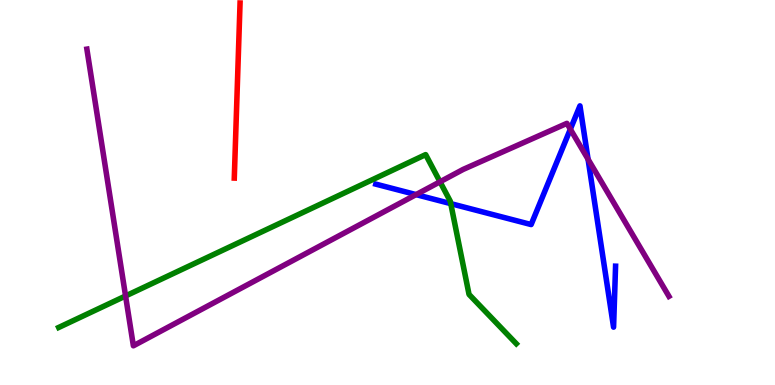[{'lines': ['blue', 'red'], 'intersections': []}, {'lines': ['green', 'red'], 'intersections': []}, {'lines': ['purple', 'red'], 'intersections': []}, {'lines': ['blue', 'green'], 'intersections': [{'x': 5.82, 'y': 4.71}]}, {'lines': ['blue', 'purple'], 'intersections': [{'x': 5.37, 'y': 4.95}, {'x': 7.36, 'y': 6.64}, {'x': 7.59, 'y': 5.86}]}, {'lines': ['green', 'purple'], 'intersections': [{'x': 1.62, 'y': 2.31}, {'x': 5.68, 'y': 5.28}]}]